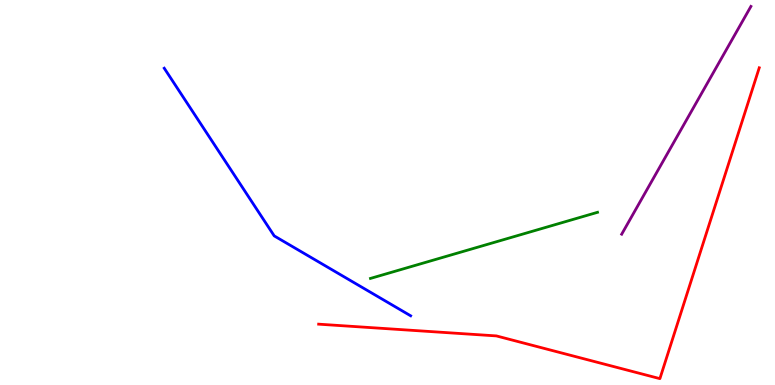[{'lines': ['blue', 'red'], 'intersections': []}, {'lines': ['green', 'red'], 'intersections': []}, {'lines': ['purple', 'red'], 'intersections': []}, {'lines': ['blue', 'green'], 'intersections': []}, {'lines': ['blue', 'purple'], 'intersections': []}, {'lines': ['green', 'purple'], 'intersections': []}]